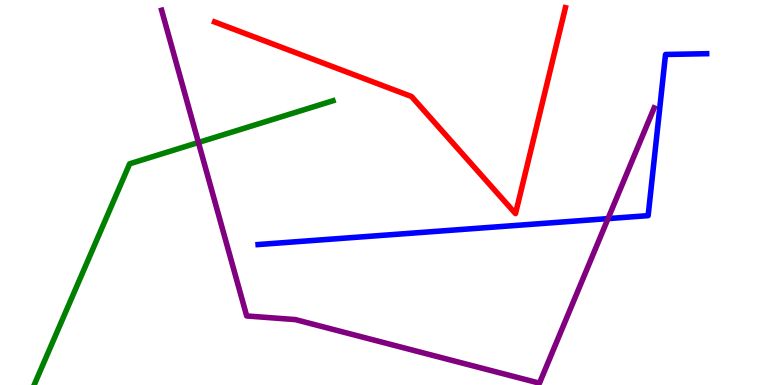[{'lines': ['blue', 'red'], 'intersections': []}, {'lines': ['green', 'red'], 'intersections': []}, {'lines': ['purple', 'red'], 'intersections': []}, {'lines': ['blue', 'green'], 'intersections': []}, {'lines': ['blue', 'purple'], 'intersections': [{'x': 7.85, 'y': 4.32}]}, {'lines': ['green', 'purple'], 'intersections': [{'x': 2.56, 'y': 6.3}]}]